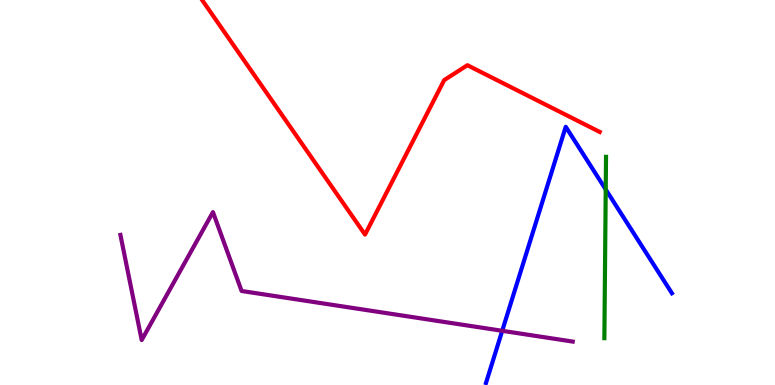[{'lines': ['blue', 'red'], 'intersections': []}, {'lines': ['green', 'red'], 'intersections': []}, {'lines': ['purple', 'red'], 'intersections': []}, {'lines': ['blue', 'green'], 'intersections': [{'x': 7.82, 'y': 5.08}]}, {'lines': ['blue', 'purple'], 'intersections': [{'x': 6.48, 'y': 1.41}]}, {'lines': ['green', 'purple'], 'intersections': []}]